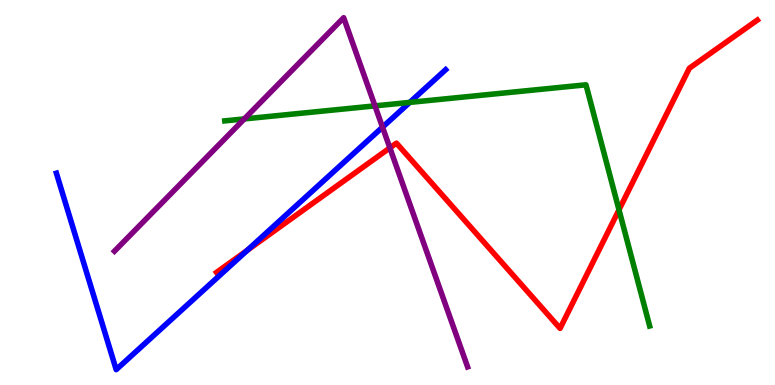[{'lines': ['blue', 'red'], 'intersections': [{'x': 3.19, 'y': 3.5}]}, {'lines': ['green', 'red'], 'intersections': [{'x': 7.99, 'y': 4.55}]}, {'lines': ['purple', 'red'], 'intersections': [{'x': 5.03, 'y': 6.16}]}, {'lines': ['blue', 'green'], 'intersections': [{'x': 5.29, 'y': 7.34}]}, {'lines': ['blue', 'purple'], 'intersections': [{'x': 4.94, 'y': 6.7}]}, {'lines': ['green', 'purple'], 'intersections': [{'x': 3.15, 'y': 6.91}, {'x': 4.84, 'y': 7.25}]}]